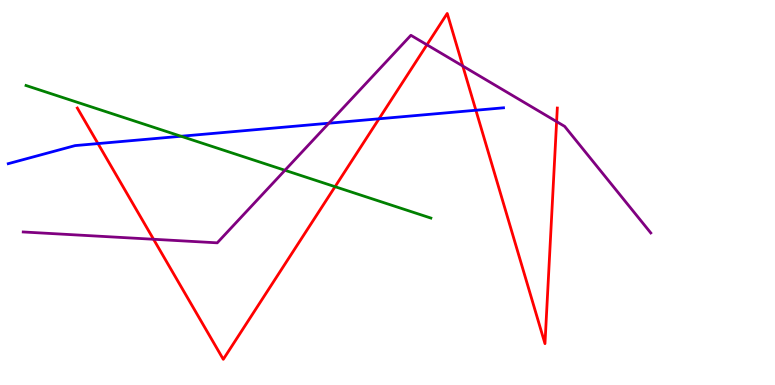[{'lines': ['blue', 'red'], 'intersections': [{'x': 1.26, 'y': 6.27}, {'x': 4.89, 'y': 6.91}, {'x': 6.14, 'y': 7.14}]}, {'lines': ['green', 'red'], 'intersections': [{'x': 4.32, 'y': 5.15}]}, {'lines': ['purple', 'red'], 'intersections': [{'x': 1.98, 'y': 3.79}, {'x': 5.51, 'y': 8.84}, {'x': 5.97, 'y': 8.28}, {'x': 7.18, 'y': 6.84}]}, {'lines': ['blue', 'green'], 'intersections': [{'x': 2.34, 'y': 6.46}]}, {'lines': ['blue', 'purple'], 'intersections': [{'x': 4.24, 'y': 6.8}]}, {'lines': ['green', 'purple'], 'intersections': [{'x': 3.68, 'y': 5.58}]}]